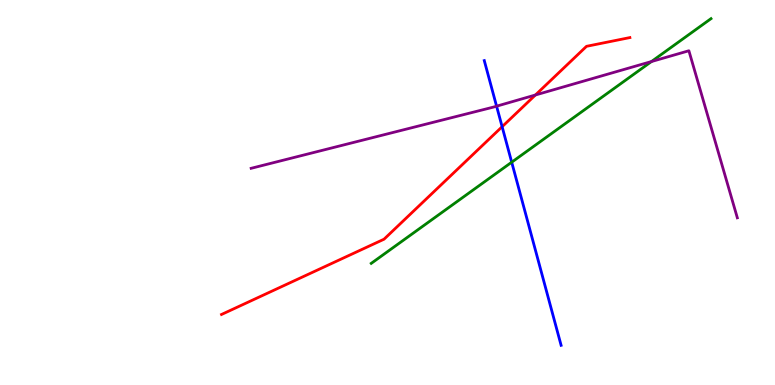[{'lines': ['blue', 'red'], 'intersections': [{'x': 6.48, 'y': 6.71}]}, {'lines': ['green', 'red'], 'intersections': []}, {'lines': ['purple', 'red'], 'intersections': [{'x': 6.91, 'y': 7.53}]}, {'lines': ['blue', 'green'], 'intersections': [{'x': 6.6, 'y': 5.79}]}, {'lines': ['blue', 'purple'], 'intersections': [{'x': 6.41, 'y': 7.24}]}, {'lines': ['green', 'purple'], 'intersections': [{'x': 8.41, 'y': 8.4}]}]